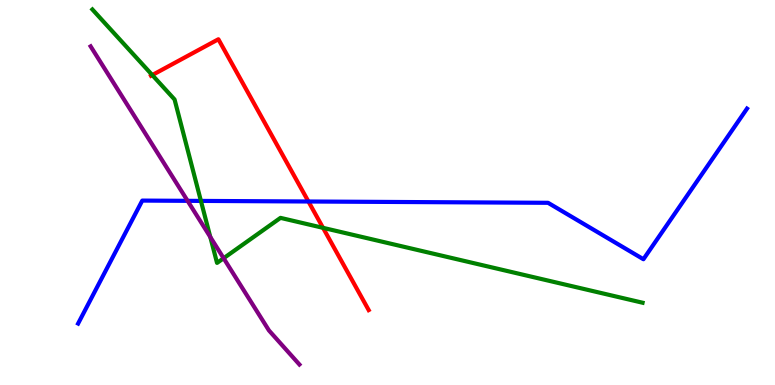[{'lines': ['blue', 'red'], 'intersections': [{'x': 3.98, 'y': 4.77}]}, {'lines': ['green', 'red'], 'intersections': [{'x': 1.96, 'y': 8.05}, {'x': 4.17, 'y': 4.08}]}, {'lines': ['purple', 'red'], 'intersections': []}, {'lines': ['blue', 'green'], 'intersections': [{'x': 2.59, 'y': 4.78}]}, {'lines': ['blue', 'purple'], 'intersections': [{'x': 2.42, 'y': 4.78}]}, {'lines': ['green', 'purple'], 'intersections': [{'x': 2.71, 'y': 3.84}, {'x': 2.89, 'y': 3.29}]}]